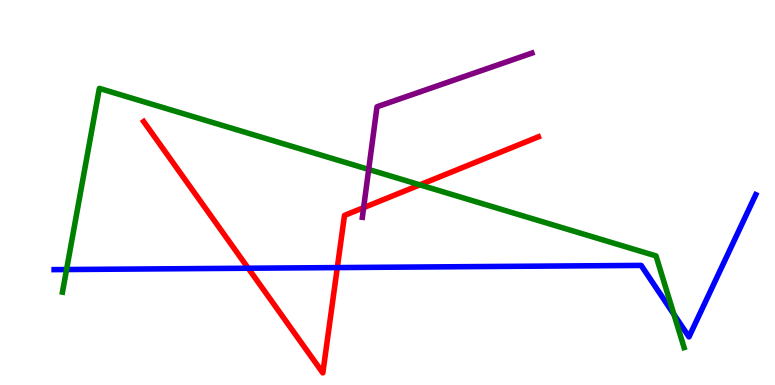[{'lines': ['blue', 'red'], 'intersections': [{'x': 3.2, 'y': 3.03}, {'x': 4.35, 'y': 3.05}]}, {'lines': ['green', 'red'], 'intersections': [{'x': 5.42, 'y': 5.2}]}, {'lines': ['purple', 'red'], 'intersections': [{'x': 4.69, 'y': 4.61}]}, {'lines': ['blue', 'green'], 'intersections': [{'x': 0.859, 'y': 3.0}, {'x': 8.7, 'y': 1.83}]}, {'lines': ['blue', 'purple'], 'intersections': []}, {'lines': ['green', 'purple'], 'intersections': [{'x': 4.76, 'y': 5.6}]}]